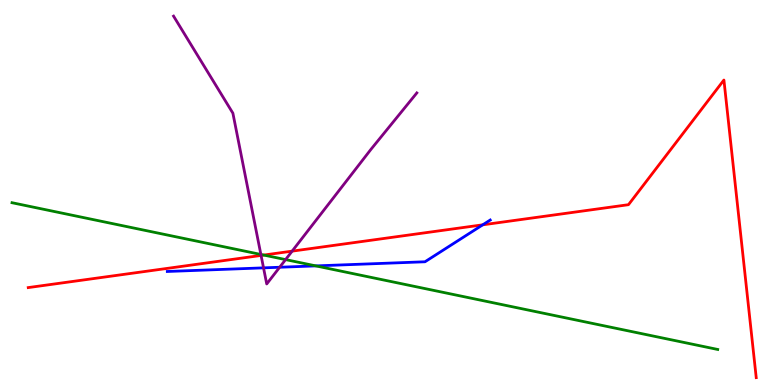[{'lines': ['blue', 'red'], 'intersections': [{'x': 6.23, 'y': 4.16}]}, {'lines': ['green', 'red'], 'intersections': [{'x': 3.4, 'y': 3.38}]}, {'lines': ['purple', 'red'], 'intersections': [{'x': 3.37, 'y': 3.37}, {'x': 3.77, 'y': 3.48}]}, {'lines': ['blue', 'green'], 'intersections': [{'x': 4.08, 'y': 3.09}]}, {'lines': ['blue', 'purple'], 'intersections': [{'x': 3.4, 'y': 3.04}, {'x': 3.61, 'y': 3.06}]}, {'lines': ['green', 'purple'], 'intersections': [{'x': 3.37, 'y': 3.39}, {'x': 3.68, 'y': 3.26}]}]